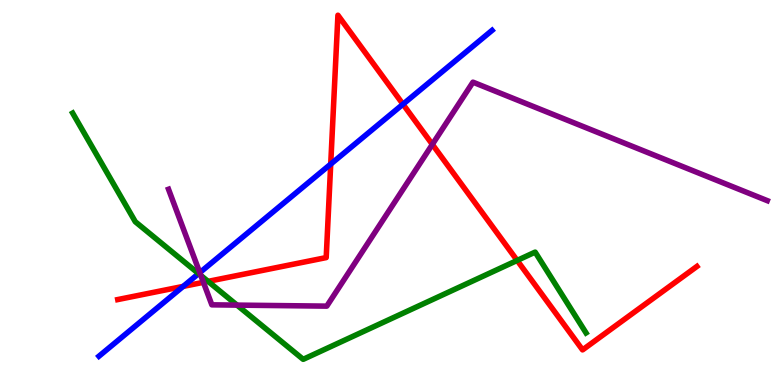[{'lines': ['blue', 'red'], 'intersections': [{'x': 2.36, 'y': 2.56}, {'x': 4.27, 'y': 5.74}, {'x': 5.2, 'y': 7.29}]}, {'lines': ['green', 'red'], 'intersections': [{'x': 2.68, 'y': 2.69}, {'x': 6.67, 'y': 3.24}]}, {'lines': ['purple', 'red'], 'intersections': [{'x': 2.62, 'y': 2.67}, {'x': 5.58, 'y': 6.25}]}, {'lines': ['blue', 'green'], 'intersections': [{'x': 2.56, 'y': 2.89}]}, {'lines': ['blue', 'purple'], 'intersections': [{'x': 2.58, 'y': 2.92}]}, {'lines': ['green', 'purple'], 'intersections': [{'x': 2.59, 'y': 2.85}, {'x': 3.06, 'y': 2.07}]}]